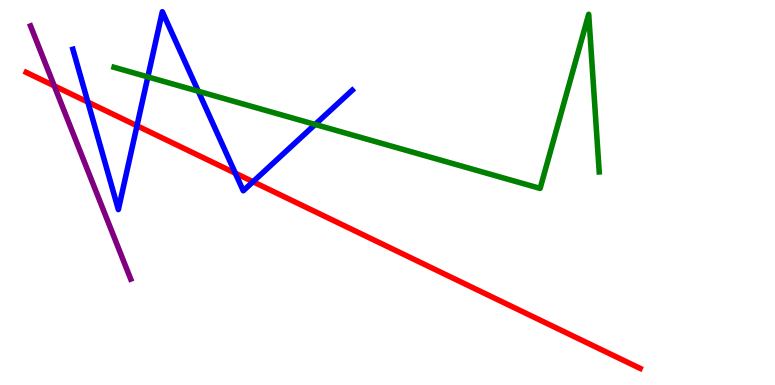[{'lines': ['blue', 'red'], 'intersections': [{'x': 1.13, 'y': 7.35}, {'x': 1.77, 'y': 6.73}, {'x': 3.04, 'y': 5.5}, {'x': 3.27, 'y': 5.28}]}, {'lines': ['green', 'red'], 'intersections': []}, {'lines': ['purple', 'red'], 'intersections': [{'x': 0.7, 'y': 7.77}]}, {'lines': ['blue', 'green'], 'intersections': [{'x': 1.91, 'y': 8.0}, {'x': 2.56, 'y': 7.63}, {'x': 4.07, 'y': 6.77}]}, {'lines': ['blue', 'purple'], 'intersections': []}, {'lines': ['green', 'purple'], 'intersections': []}]